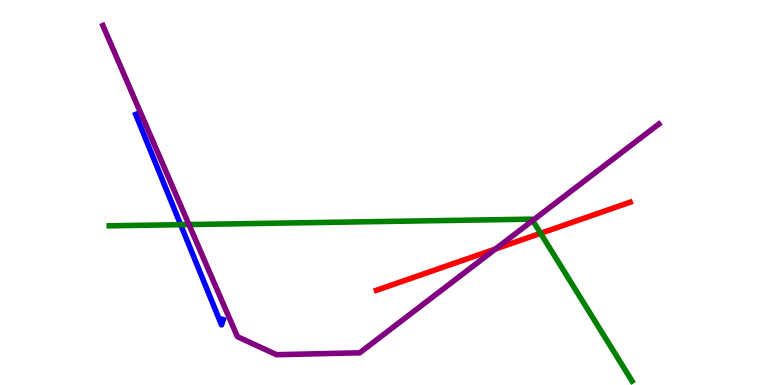[{'lines': ['blue', 'red'], 'intersections': []}, {'lines': ['green', 'red'], 'intersections': [{'x': 6.98, 'y': 3.94}]}, {'lines': ['purple', 'red'], 'intersections': [{'x': 6.39, 'y': 3.53}]}, {'lines': ['blue', 'green'], 'intersections': [{'x': 2.33, 'y': 4.16}]}, {'lines': ['blue', 'purple'], 'intersections': []}, {'lines': ['green', 'purple'], 'intersections': [{'x': 2.44, 'y': 4.17}, {'x': 6.87, 'y': 4.27}]}]